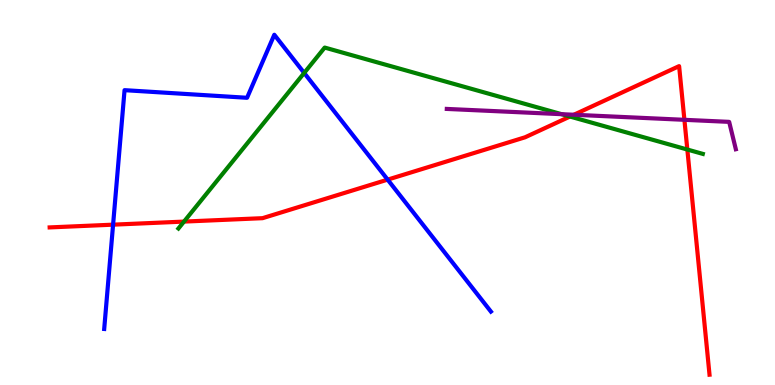[{'lines': ['blue', 'red'], 'intersections': [{'x': 1.46, 'y': 4.16}, {'x': 5.0, 'y': 5.33}]}, {'lines': ['green', 'red'], 'intersections': [{'x': 2.37, 'y': 4.24}, {'x': 7.35, 'y': 6.97}, {'x': 8.87, 'y': 6.12}]}, {'lines': ['purple', 'red'], 'intersections': [{'x': 7.4, 'y': 7.02}, {'x': 8.83, 'y': 6.89}]}, {'lines': ['blue', 'green'], 'intersections': [{'x': 3.93, 'y': 8.11}]}, {'lines': ['blue', 'purple'], 'intersections': []}, {'lines': ['green', 'purple'], 'intersections': [{'x': 7.25, 'y': 7.03}]}]